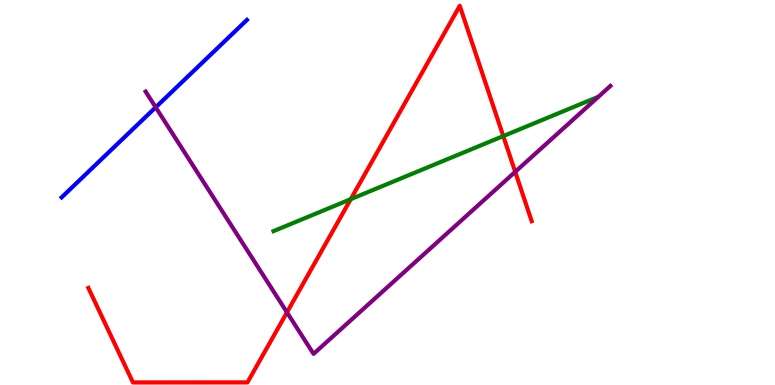[{'lines': ['blue', 'red'], 'intersections': []}, {'lines': ['green', 'red'], 'intersections': [{'x': 4.53, 'y': 4.83}, {'x': 6.49, 'y': 6.47}]}, {'lines': ['purple', 'red'], 'intersections': [{'x': 3.7, 'y': 1.89}, {'x': 6.65, 'y': 5.54}]}, {'lines': ['blue', 'green'], 'intersections': []}, {'lines': ['blue', 'purple'], 'intersections': [{'x': 2.01, 'y': 7.21}]}, {'lines': ['green', 'purple'], 'intersections': []}]